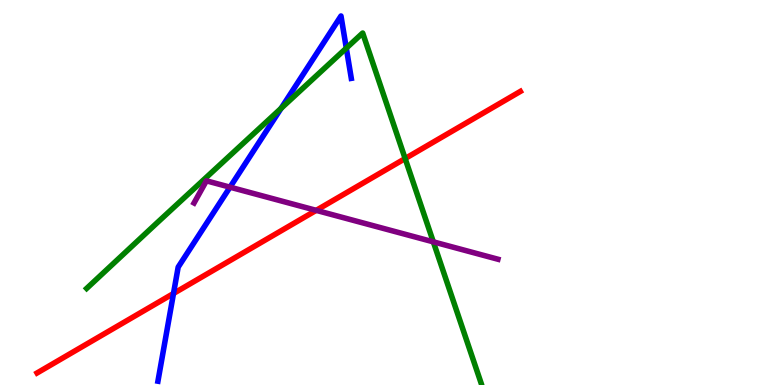[{'lines': ['blue', 'red'], 'intersections': [{'x': 2.24, 'y': 2.38}]}, {'lines': ['green', 'red'], 'intersections': [{'x': 5.23, 'y': 5.88}]}, {'lines': ['purple', 'red'], 'intersections': [{'x': 4.08, 'y': 4.54}]}, {'lines': ['blue', 'green'], 'intersections': [{'x': 3.63, 'y': 7.19}, {'x': 4.47, 'y': 8.75}]}, {'lines': ['blue', 'purple'], 'intersections': [{'x': 2.97, 'y': 5.14}]}, {'lines': ['green', 'purple'], 'intersections': [{'x': 5.59, 'y': 3.72}]}]